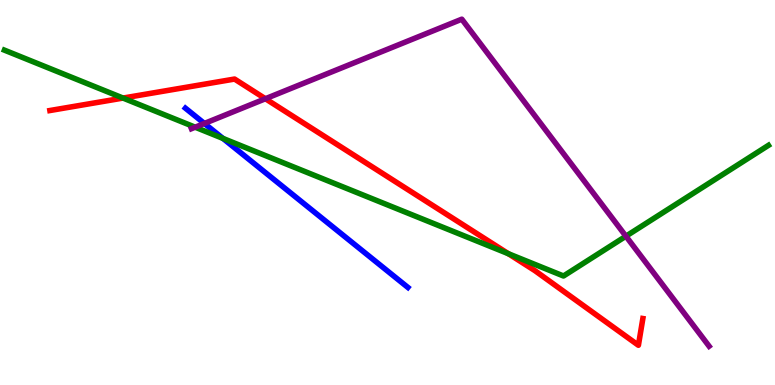[{'lines': ['blue', 'red'], 'intersections': []}, {'lines': ['green', 'red'], 'intersections': [{'x': 1.59, 'y': 7.45}, {'x': 6.56, 'y': 3.41}]}, {'lines': ['purple', 'red'], 'intersections': [{'x': 3.42, 'y': 7.44}]}, {'lines': ['blue', 'green'], 'intersections': [{'x': 2.88, 'y': 6.4}]}, {'lines': ['blue', 'purple'], 'intersections': [{'x': 2.64, 'y': 6.79}]}, {'lines': ['green', 'purple'], 'intersections': [{'x': 2.52, 'y': 6.7}, {'x': 8.08, 'y': 3.86}]}]